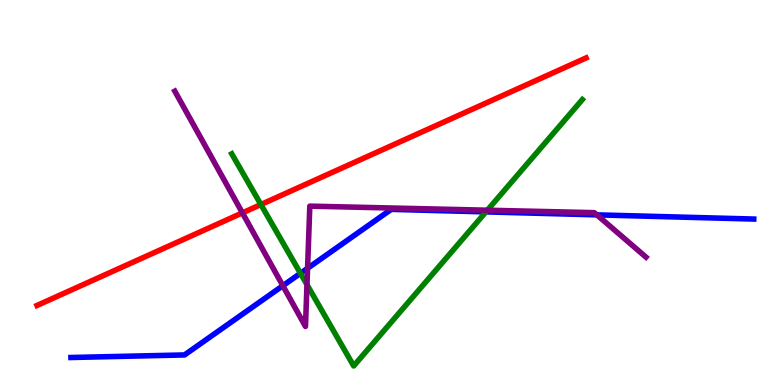[{'lines': ['blue', 'red'], 'intersections': []}, {'lines': ['green', 'red'], 'intersections': [{'x': 3.37, 'y': 4.69}]}, {'lines': ['purple', 'red'], 'intersections': [{'x': 3.13, 'y': 4.47}]}, {'lines': ['blue', 'green'], 'intersections': [{'x': 3.88, 'y': 2.9}, {'x': 6.27, 'y': 4.5}]}, {'lines': ['blue', 'purple'], 'intersections': [{'x': 3.65, 'y': 2.58}, {'x': 3.97, 'y': 3.03}, {'x': 7.7, 'y': 4.42}]}, {'lines': ['green', 'purple'], 'intersections': [{'x': 3.96, 'y': 2.61}, {'x': 6.29, 'y': 4.54}]}]